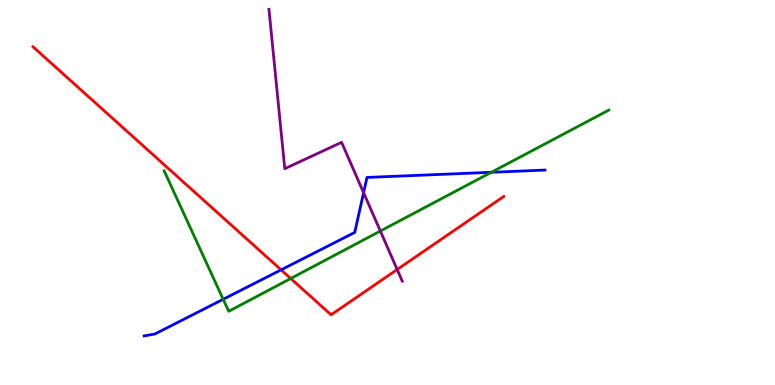[{'lines': ['blue', 'red'], 'intersections': [{'x': 3.63, 'y': 2.99}]}, {'lines': ['green', 'red'], 'intersections': [{'x': 3.75, 'y': 2.77}]}, {'lines': ['purple', 'red'], 'intersections': [{'x': 5.12, 'y': 3.0}]}, {'lines': ['blue', 'green'], 'intersections': [{'x': 2.88, 'y': 2.23}, {'x': 6.34, 'y': 5.52}]}, {'lines': ['blue', 'purple'], 'intersections': [{'x': 4.69, 'y': 5.0}]}, {'lines': ['green', 'purple'], 'intersections': [{'x': 4.91, 'y': 4.0}]}]